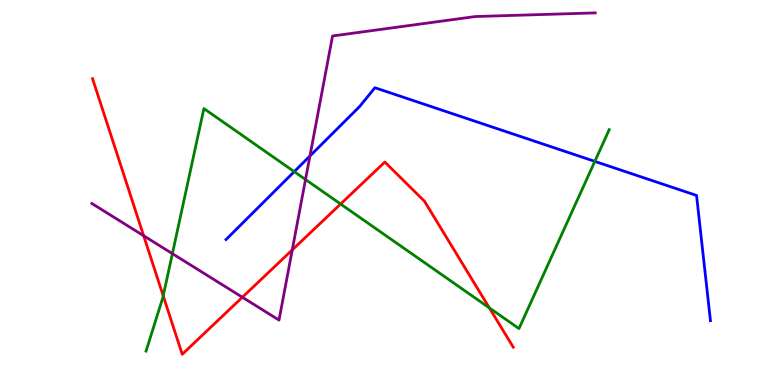[{'lines': ['blue', 'red'], 'intersections': []}, {'lines': ['green', 'red'], 'intersections': [{'x': 2.11, 'y': 2.32}, {'x': 4.39, 'y': 4.7}, {'x': 6.31, 'y': 2.0}]}, {'lines': ['purple', 'red'], 'intersections': [{'x': 1.85, 'y': 3.88}, {'x': 3.13, 'y': 2.28}, {'x': 3.77, 'y': 3.51}]}, {'lines': ['blue', 'green'], 'intersections': [{'x': 3.8, 'y': 5.54}, {'x': 7.68, 'y': 5.81}]}, {'lines': ['blue', 'purple'], 'intersections': [{'x': 4.0, 'y': 5.95}]}, {'lines': ['green', 'purple'], 'intersections': [{'x': 2.22, 'y': 3.41}, {'x': 3.94, 'y': 5.34}]}]